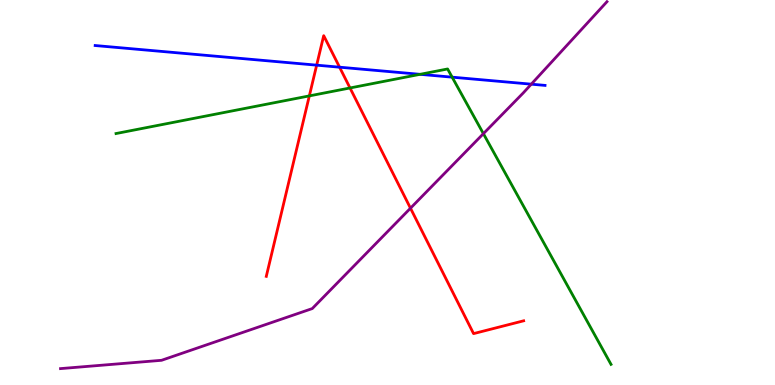[{'lines': ['blue', 'red'], 'intersections': [{'x': 4.09, 'y': 8.31}, {'x': 4.38, 'y': 8.25}]}, {'lines': ['green', 'red'], 'intersections': [{'x': 3.99, 'y': 7.51}, {'x': 4.52, 'y': 7.72}]}, {'lines': ['purple', 'red'], 'intersections': [{'x': 5.3, 'y': 4.59}]}, {'lines': ['blue', 'green'], 'intersections': [{'x': 5.42, 'y': 8.07}, {'x': 5.83, 'y': 8.0}]}, {'lines': ['blue', 'purple'], 'intersections': [{'x': 6.86, 'y': 7.81}]}, {'lines': ['green', 'purple'], 'intersections': [{'x': 6.24, 'y': 6.53}]}]